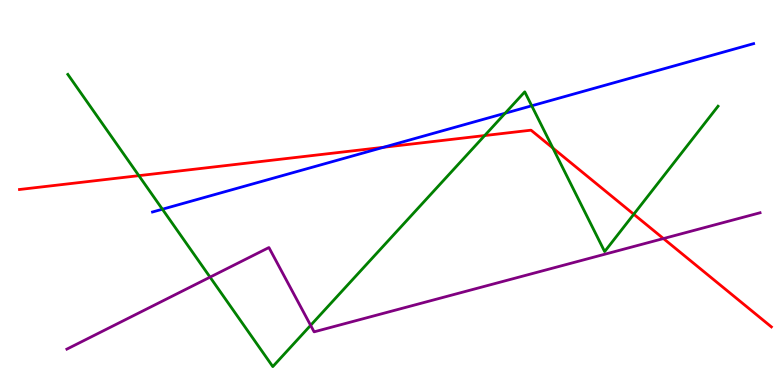[{'lines': ['blue', 'red'], 'intersections': [{'x': 4.95, 'y': 6.17}]}, {'lines': ['green', 'red'], 'intersections': [{'x': 1.79, 'y': 5.44}, {'x': 6.25, 'y': 6.48}, {'x': 7.13, 'y': 6.15}, {'x': 8.18, 'y': 4.43}]}, {'lines': ['purple', 'red'], 'intersections': [{'x': 8.56, 'y': 3.8}]}, {'lines': ['blue', 'green'], 'intersections': [{'x': 2.1, 'y': 4.57}, {'x': 6.52, 'y': 7.06}, {'x': 6.86, 'y': 7.25}]}, {'lines': ['blue', 'purple'], 'intersections': []}, {'lines': ['green', 'purple'], 'intersections': [{'x': 2.71, 'y': 2.8}, {'x': 4.01, 'y': 1.55}]}]